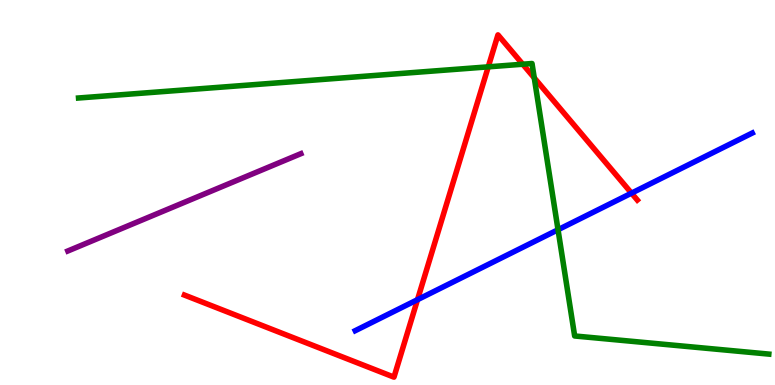[{'lines': ['blue', 'red'], 'intersections': [{'x': 5.39, 'y': 2.22}, {'x': 8.15, 'y': 4.98}]}, {'lines': ['green', 'red'], 'intersections': [{'x': 6.3, 'y': 8.26}, {'x': 6.74, 'y': 8.33}, {'x': 6.89, 'y': 7.98}]}, {'lines': ['purple', 'red'], 'intersections': []}, {'lines': ['blue', 'green'], 'intersections': [{'x': 7.2, 'y': 4.03}]}, {'lines': ['blue', 'purple'], 'intersections': []}, {'lines': ['green', 'purple'], 'intersections': []}]